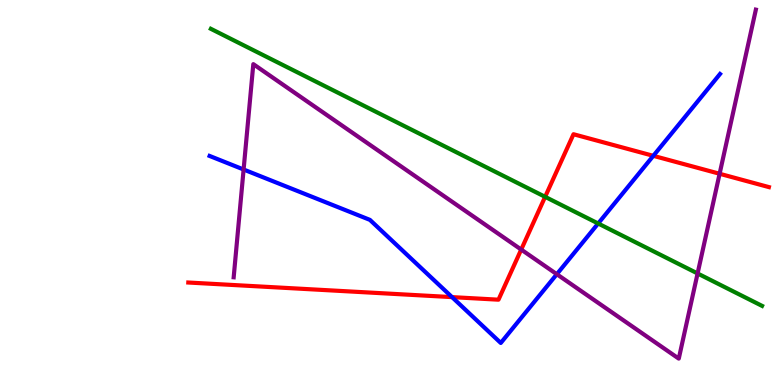[{'lines': ['blue', 'red'], 'intersections': [{'x': 5.83, 'y': 2.28}, {'x': 8.43, 'y': 5.95}]}, {'lines': ['green', 'red'], 'intersections': [{'x': 7.03, 'y': 4.89}]}, {'lines': ['purple', 'red'], 'intersections': [{'x': 6.73, 'y': 3.52}, {'x': 9.29, 'y': 5.49}]}, {'lines': ['blue', 'green'], 'intersections': [{'x': 7.72, 'y': 4.2}]}, {'lines': ['blue', 'purple'], 'intersections': [{'x': 3.14, 'y': 5.6}, {'x': 7.18, 'y': 2.88}]}, {'lines': ['green', 'purple'], 'intersections': [{'x': 9.0, 'y': 2.9}]}]